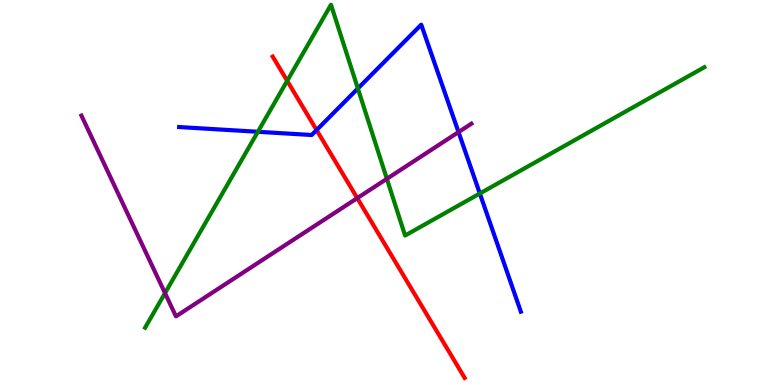[{'lines': ['blue', 'red'], 'intersections': [{'x': 4.09, 'y': 6.62}]}, {'lines': ['green', 'red'], 'intersections': [{'x': 3.71, 'y': 7.9}]}, {'lines': ['purple', 'red'], 'intersections': [{'x': 4.61, 'y': 4.85}]}, {'lines': ['blue', 'green'], 'intersections': [{'x': 3.33, 'y': 6.58}, {'x': 4.62, 'y': 7.7}, {'x': 6.19, 'y': 4.97}]}, {'lines': ['blue', 'purple'], 'intersections': [{'x': 5.92, 'y': 6.57}]}, {'lines': ['green', 'purple'], 'intersections': [{'x': 2.13, 'y': 2.39}, {'x': 4.99, 'y': 5.36}]}]